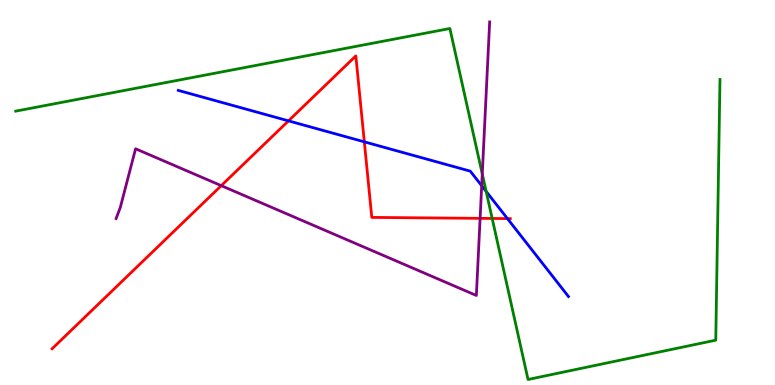[{'lines': ['blue', 'red'], 'intersections': [{'x': 3.72, 'y': 6.86}, {'x': 4.7, 'y': 6.32}, {'x': 6.55, 'y': 4.32}]}, {'lines': ['green', 'red'], 'intersections': [{'x': 6.35, 'y': 4.33}]}, {'lines': ['purple', 'red'], 'intersections': [{'x': 2.86, 'y': 5.18}, {'x': 6.19, 'y': 4.33}]}, {'lines': ['blue', 'green'], 'intersections': [{'x': 6.27, 'y': 5.03}]}, {'lines': ['blue', 'purple'], 'intersections': [{'x': 6.22, 'y': 5.18}]}, {'lines': ['green', 'purple'], 'intersections': [{'x': 6.22, 'y': 5.48}]}]